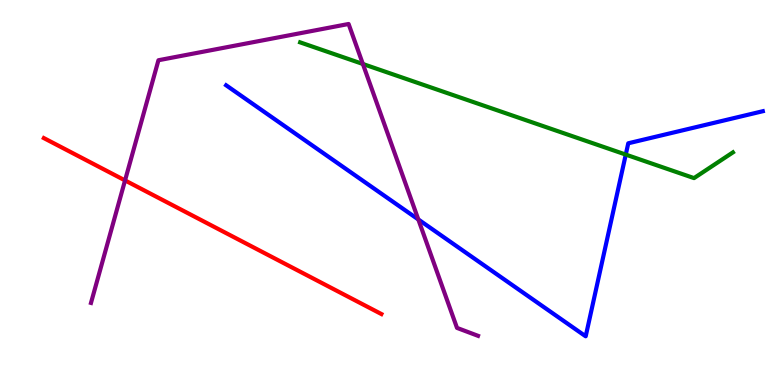[{'lines': ['blue', 'red'], 'intersections': []}, {'lines': ['green', 'red'], 'intersections': []}, {'lines': ['purple', 'red'], 'intersections': [{'x': 1.61, 'y': 5.31}]}, {'lines': ['blue', 'green'], 'intersections': [{'x': 8.07, 'y': 5.98}]}, {'lines': ['blue', 'purple'], 'intersections': [{'x': 5.4, 'y': 4.3}]}, {'lines': ['green', 'purple'], 'intersections': [{'x': 4.68, 'y': 8.34}]}]